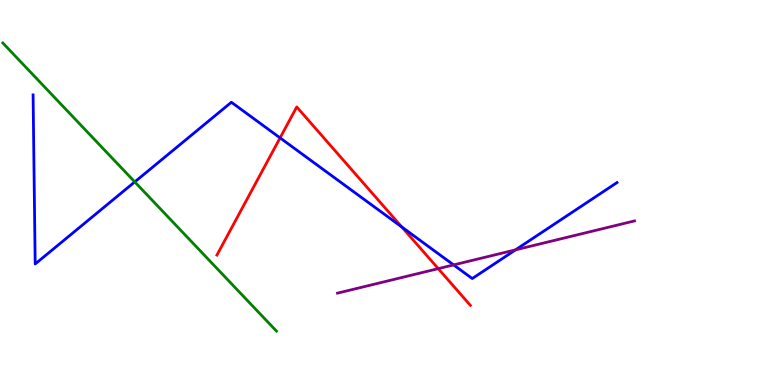[{'lines': ['blue', 'red'], 'intersections': [{'x': 3.61, 'y': 6.42}, {'x': 5.18, 'y': 4.1}]}, {'lines': ['green', 'red'], 'intersections': []}, {'lines': ['purple', 'red'], 'intersections': [{'x': 5.65, 'y': 3.02}]}, {'lines': ['blue', 'green'], 'intersections': [{'x': 1.74, 'y': 5.28}]}, {'lines': ['blue', 'purple'], 'intersections': [{'x': 5.85, 'y': 3.12}, {'x': 6.65, 'y': 3.51}]}, {'lines': ['green', 'purple'], 'intersections': []}]